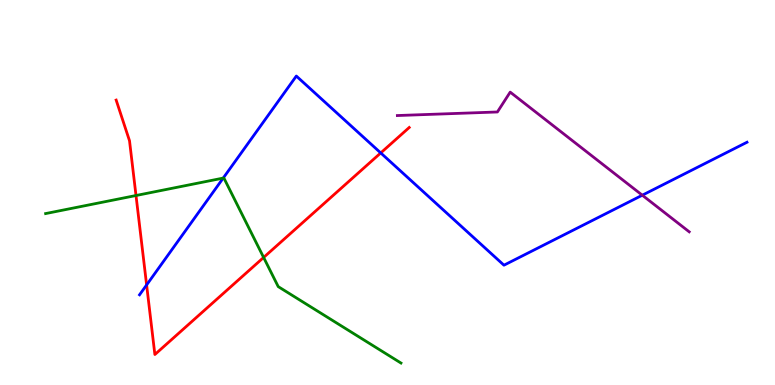[{'lines': ['blue', 'red'], 'intersections': [{'x': 1.89, 'y': 2.6}, {'x': 4.91, 'y': 6.03}]}, {'lines': ['green', 'red'], 'intersections': [{'x': 1.75, 'y': 4.92}, {'x': 3.4, 'y': 3.31}]}, {'lines': ['purple', 'red'], 'intersections': []}, {'lines': ['blue', 'green'], 'intersections': [{'x': 2.88, 'y': 5.37}]}, {'lines': ['blue', 'purple'], 'intersections': [{'x': 8.29, 'y': 4.93}]}, {'lines': ['green', 'purple'], 'intersections': []}]